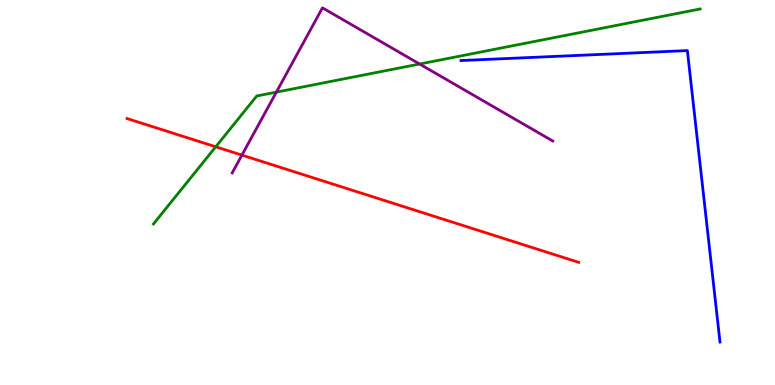[{'lines': ['blue', 'red'], 'intersections': []}, {'lines': ['green', 'red'], 'intersections': [{'x': 2.78, 'y': 6.19}]}, {'lines': ['purple', 'red'], 'intersections': [{'x': 3.12, 'y': 5.97}]}, {'lines': ['blue', 'green'], 'intersections': []}, {'lines': ['blue', 'purple'], 'intersections': []}, {'lines': ['green', 'purple'], 'intersections': [{'x': 3.57, 'y': 7.61}, {'x': 5.41, 'y': 8.34}]}]